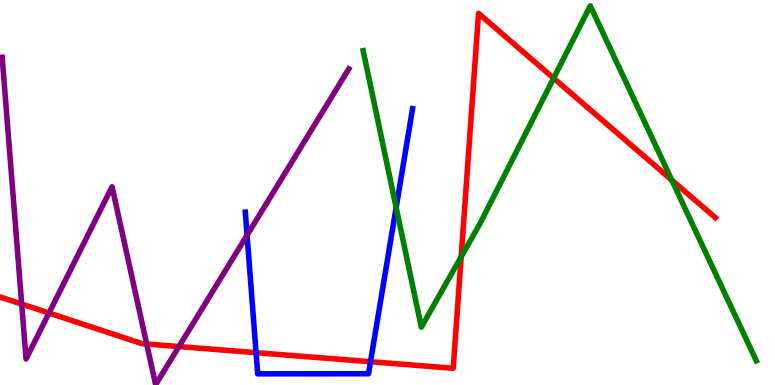[{'lines': ['blue', 'red'], 'intersections': [{'x': 3.3, 'y': 0.84}, {'x': 4.78, 'y': 0.604}]}, {'lines': ['green', 'red'], 'intersections': [{'x': 5.95, 'y': 3.33}, {'x': 7.14, 'y': 7.97}, {'x': 8.67, 'y': 5.32}]}, {'lines': ['purple', 'red'], 'intersections': [{'x': 0.28, 'y': 2.1}, {'x': 0.632, 'y': 1.87}, {'x': 1.89, 'y': 1.06}, {'x': 2.31, 'y': 0.998}]}, {'lines': ['blue', 'green'], 'intersections': [{'x': 5.11, 'y': 4.61}]}, {'lines': ['blue', 'purple'], 'intersections': [{'x': 3.19, 'y': 3.89}]}, {'lines': ['green', 'purple'], 'intersections': []}]